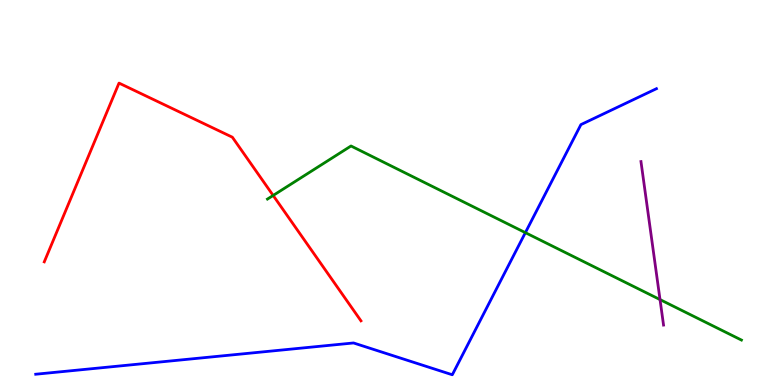[{'lines': ['blue', 'red'], 'intersections': []}, {'lines': ['green', 'red'], 'intersections': [{'x': 3.52, 'y': 4.92}]}, {'lines': ['purple', 'red'], 'intersections': []}, {'lines': ['blue', 'green'], 'intersections': [{'x': 6.78, 'y': 3.96}]}, {'lines': ['blue', 'purple'], 'intersections': []}, {'lines': ['green', 'purple'], 'intersections': [{'x': 8.52, 'y': 2.22}]}]